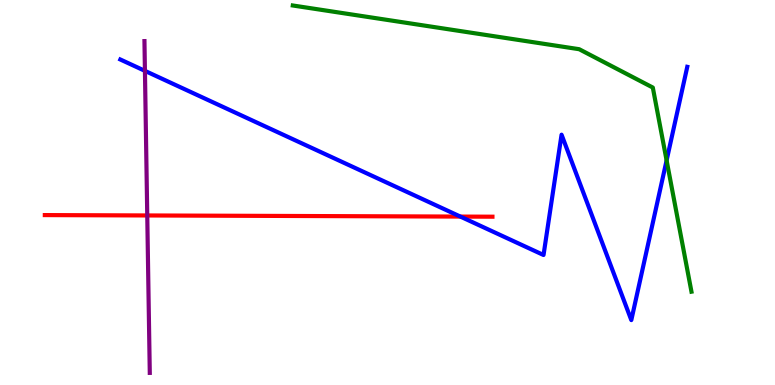[{'lines': ['blue', 'red'], 'intersections': [{'x': 5.94, 'y': 4.37}]}, {'lines': ['green', 'red'], 'intersections': []}, {'lines': ['purple', 'red'], 'intersections': [{'x': 1.9, 'y': 4.4}]}, {'lines': ['blue', 'green'], 'intersections': [{'x': 8.6, 'y': 5.83}]}, {'lines': ['blue', 'purple'], 'intersections': [{'x': 1.87, 'y': 8.16}]}, {'lines': ['green', 'purple'], 'intersections': []}]